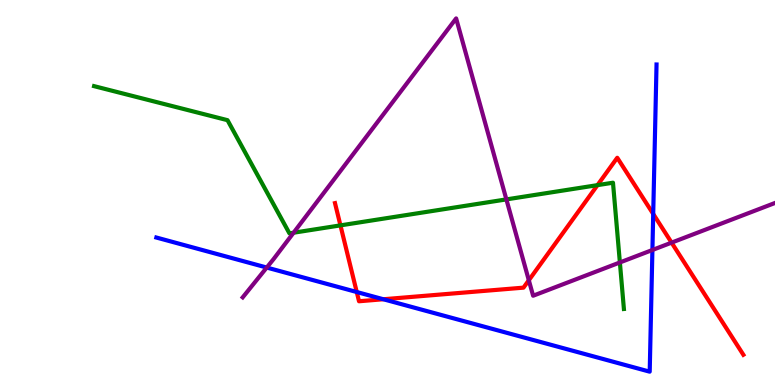[{'lines': ['blue', 'red'], 'intersections': [{'x': 4.6, 'y': 2.42}, {'x': 4.95, 'y': 2.23}, {'x': 8.43, 'y': 4.44}]}, {'lines': ['green', 'red'], 'intersections': [{'x': 4.39, 'y': 4.15}, {'x': 7.71, 'y': 5.19}]}, {'lines': ['purple', 'red'], 'intersections': [{'x': 6.82, 'y': 2.72}, {'x': 8.67, 'y': 3.7}]}, {'lines': ['blue', 'green'], 'intersections': []}, {'lines': ['blue', 'purple'], 'intersections': [{'x': 3.44, 'y': 3.05}, {'x': 8.42, 'y': 3.51}]}, {'lines': ['green', 'purple'], 'intersections': [{'x': 3.79, 'y': 3.96}, {'x': 6.53, 'y': 4.82}, {'x': 8.0, 'y': 3.18}]}]